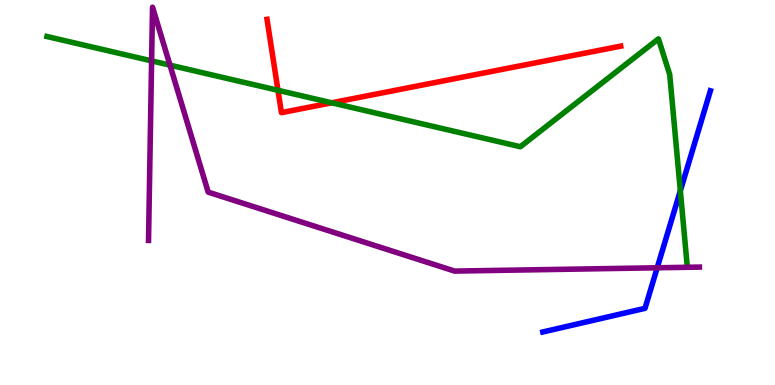[{'lines': ['blue', 'red'], 'intersections': []}, {'lines': ['green', 'red'], 'intersections': [{'x': 3.59, 'y': 7.65}, {'x': 4.28, 'y': 7.33}]}, {'lines': ['purple', 'red'], 'intersections': []}, {'lines': ['blue', 'green'], 'intersections': [{'x': 8.78, 'y': 5.04}]}, {'lines': ['blue', 'purple'], 'intersections': [{'x': 8.48, 'y': 3.04}]}, {'lines': ['green', 'purple'], 'intersections': [{'x': 1.96, 'y': 8.42}, {'x': 2.19, 'y': 8.31}]}]